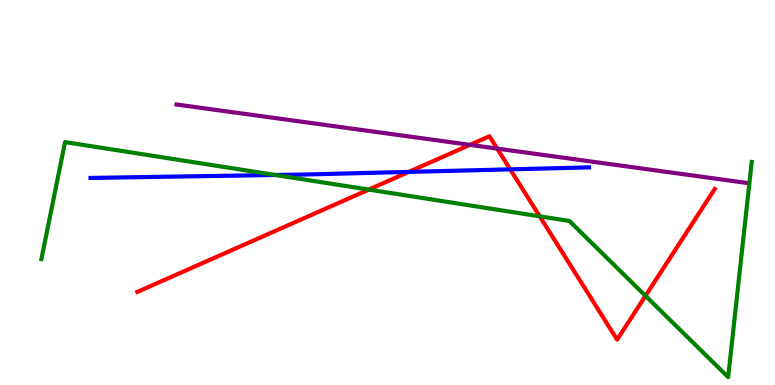[{'lines': ['blue', 'red'], 'intersections': [{'x': 5.27, 'y': 5.54}, {'x': 6.58, 'y': 5.6}]}, {'lines': ['green', 'red'], 'intersections': [{'x': 4.76, 'y': 5.08}, {'x': 6.96, 'y': 4.38}, {'x': 8.33, 'y': 2.32}]}, {'lines': ['purple', 'red'], 'intersections': [{'x': 6.06, 'y': 6.24}, {'x': 6.42, 'y': 6.14}]}, {'lines': ['blue', 'green'], 'intersections': [{'x': 3.55, 'y': 5.45}]}, {'lines': ['blue', 'purple'], 'intersections': []}, {'lines': ['green', 'purple'], 'intersections': []}]